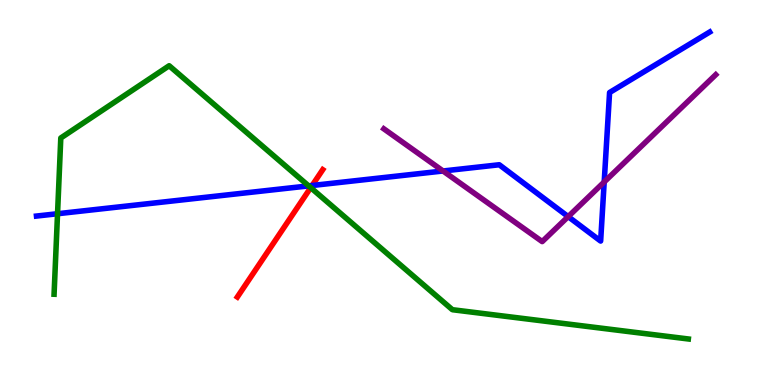[{'lines': ['blue', 'red'], 'intersections': [{'x': 4.03, 'y': 5.18}]}, {'lines': ['green', 'red'], 'intersections': [{'x': 4.01, 'y': 5.13}]}, {'lines': ['purple', 'red'], 'intersections': []}, {'lines': ['blue', 'green'], 'intersections': [{'x': 0.742, 'y': 4.45}, {'x': 3.98, 'y': 5.17}]}, {'lines': ['blue', 'purple'], 'intersections': [{'x': 5.72, 'y': 5.56}, {'x': 7.33, 'y': 4.37}, {'x': 7.8, 'y': 5.27}]}, {'lines': ['green', 'purple'], 'intersections': []}]